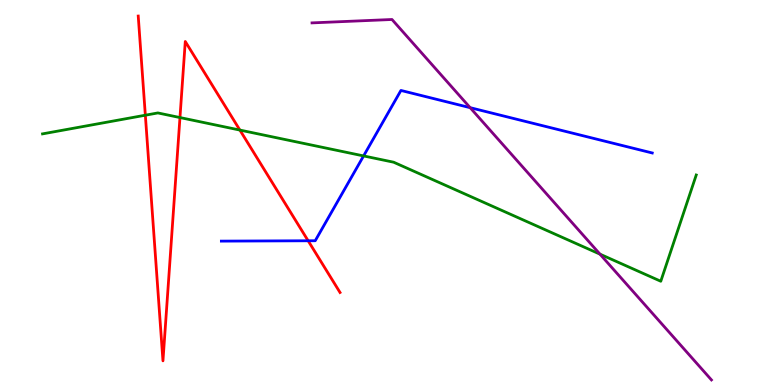[{'lines': ['blue', 'red'], 'intersections': [{'x': 3.98, 'y': 3.75}]}, {'lines': ['green', 'red'], 'intersections': [{'x': 1.88, 'y': 7.01}, {'x': 2.32, 'y': 6.95}, {'x': 3.1, 'y': 6.62}]}, {'lines': ['purple', 'red'], 'intersections': []}, {'lines': ['blue', 'green'], 'intersections': [{'x': 4.69, 'y': 5.95}]}, {'lines': ['blue', 'purple'], 'intersections': [{'x': 6.07, 'y': 7.2}]}, {'lines': ['green', 'purple'], 'intersections': [{'x': 7.74, 'y': 3.4}]}]